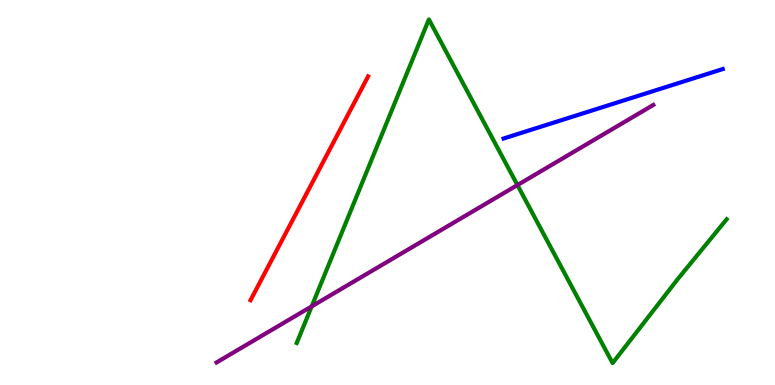[{'lines': ['blue', 'red'], 'intersections': []}, {'lines': ['green', 'red'], 'intersections': []}, {'lines': ['purple', 'red'], 'intersections': []}, {'lines': ['blue', 'green'], 'intersections': []}, {'lines': ['blue', 'purple'], 'intersections': []}, {'lines': ['green', 'purple'], 'intersections': [{'x': 4.02, 'y': 2.04}, {'x': 6.68, 'y': 5.19}]}]